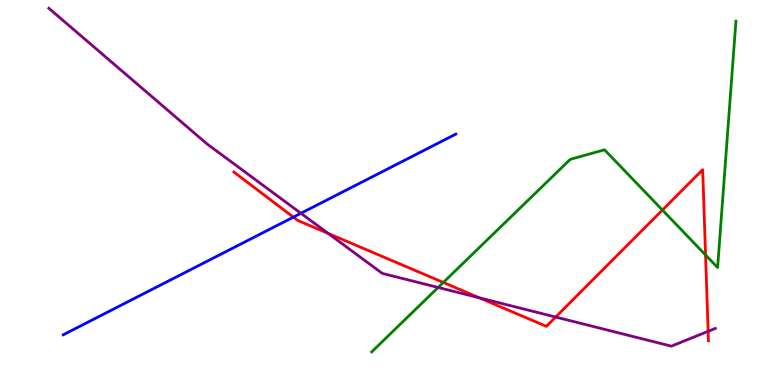[{'lines': ['blue', 'red'], 'intersections': [{'x': 3.79, 'y': 4.36}]}, {'lines': ['green', 'red'], 'intersections': [{'x': 5.72, 'y': 2.66}, {'x': 8.55, 'y': 4.54}, {'x': 9.1, 'y': 3.38}]}, {'lines': ['purple', 'red'], 'intersections': [{'x': 4.23, 'y': 3.94}, {'x': 6.19, 'y': 2.26}, {'x': 7.17, 'y': 1.77}, {'x': 9.14, 'y': 1.39}]}, {'lines': ['blue', 'green'], 'intersections': []}, {'lines': ['blue', 'purple'], 'intersections': [{'x': 3.88, 'y': 4.46}]}, {'lines': ['green', 'purple'], 'intersections': [{'x': 5.65, 'y': 2.53}]}]